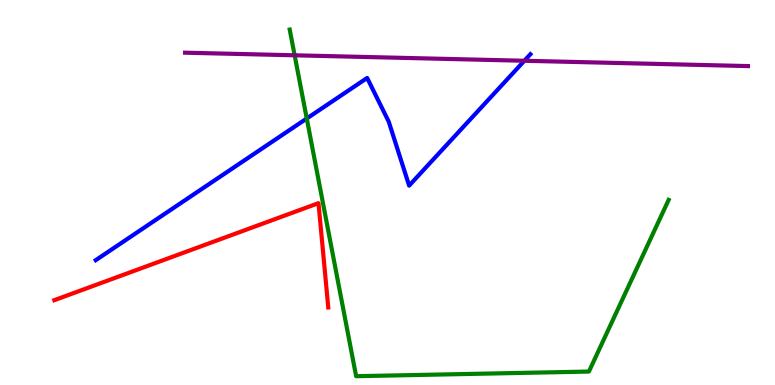[{'lines': ['blue', 'red'], 'intersections': []}, {'lines': ['green', 'red'], 'intersections': []}, {'lines': ['purple', 'red'], 'intersections': []}, {'lines': ['blue', 'green'], 'intersections': [{'x': 3.96, 'y': 6.92}]}, {'lines': ['blue', 'purple'], 'intersections': [{'x': 6.77, 'y': 8.42}]}, {'lines': ['green', 'purple'], 'intersections': [{'x': 3.8, 'y': 8.56}]}]